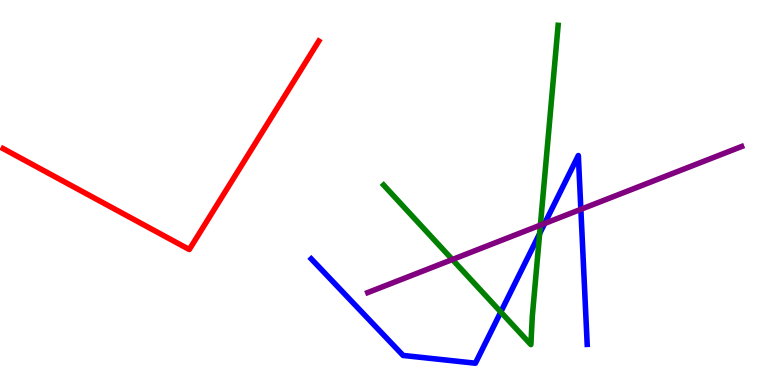[{'lines': ['blue', 'red'], 'intersections': []}, {'lines': ['green', 'red'], 'intersections': []}, {'lines': ['purple', 'red'], 'intersections': []}, {'lines': ['blue', 'green'], 'intersections': [{'x': 6.46, 'y': 1.9}, {'x': 6.96, 'y': 3.93}]}, {'lines': ['blue', 'purple'], 'intersections': [{'x': 7.03, 'y': 4.2}, {'x': 7.49, 'y': 4.56}]}, {'lines': ['green', 'purple'], 'intersections': [{'x': 5.84, 'y': 3.26}, {'x': 6.97, 'y': 4.15}]}]